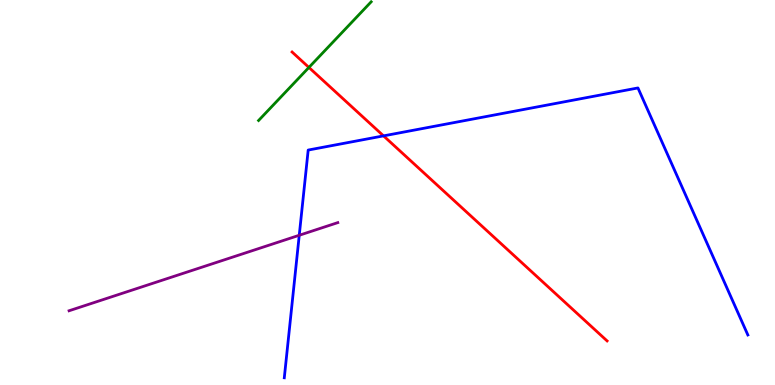[{'lines': ['blue', 'red'], 'intersections': [{'x': 4.95, 'y': 6.47}]}, {'lines': ['green', 'red'], 'intersections': [{'x': 3.99, 'y': 8.25}]}, {'lines': ['purple', 'red'], 'intersections': []}, {'lines': ['blue', 'green'], 'intersections': []}, {'lines': ['blue', 'purple'], 'intersections': [{'x': 3.86, 'y': 3.89}]}, {'lines': ['green', 'purple'], 'intersections': []}]